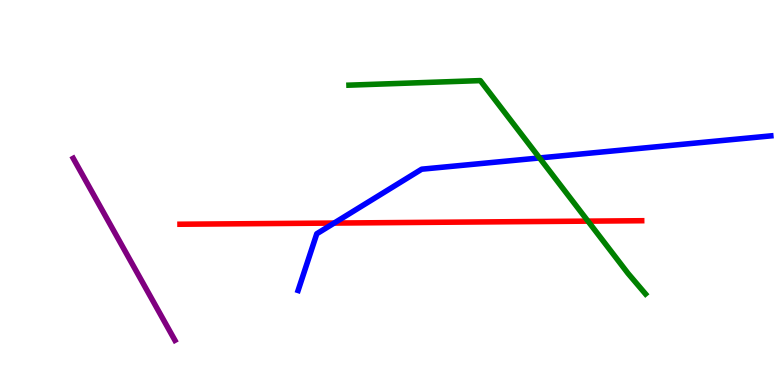[{'lines': ['blue', 'red'], 'intersections': [{'x': 4.31, 'y': 4.21}]}, {'lines': ['green', 'red'], 'intersections': [{'x': 7.59, 'y': 4.26}]}, {'lines': ['purple', 'red'], 'intersections': []}, {'lines': ['blue', 'green'], 'intersections': [{'x': 6.96, 'y': 5.9}]}, {'lines': ['blue', 'purple'], 'intersections': []}, {'lines': ['green', 'purple'], 'intersections': []}]